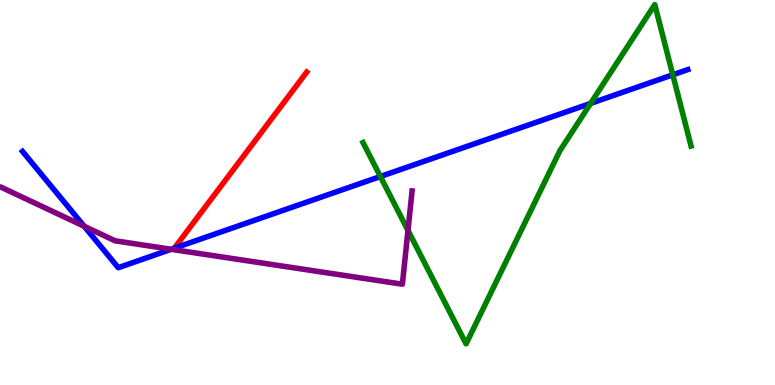[{'lines': ['blue', 'red'], 'intersections': [{'x': 2.25, 'y': 3.55}]}, {'lines': ['green', 'red'], 'intersections': []}, {'lines': ['purple', 'red'], 'intersections': []}, {'lines': ['blue', 'green'], 'intersections': [{'x': 4.91, 'y': 5.42}, {'x': 7.62, 'y': 7.31}, {'x': 8.68, 'y': 8.06}]}, {'lines': ['blue', 'purple'], 'intersections': [{'x': 1.09, 'y': 4.12}, {'x': 2.21, 'y': 3.53}]}, {'lines': ['green', 'purple'], 'intersections': [{'x': 5.26, 'y': 4.02}]}]